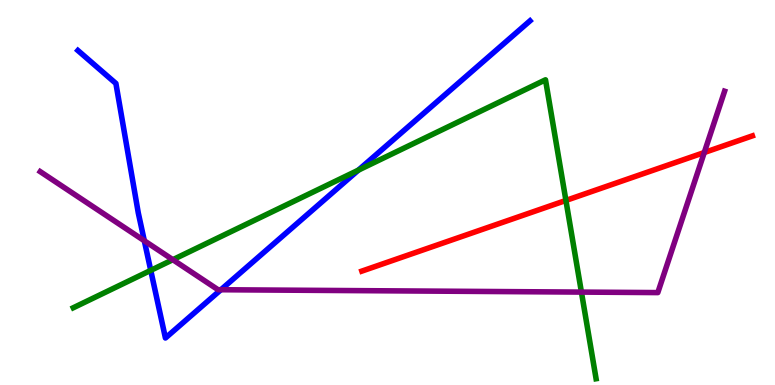[{'lines': ['blue', 'red'], 'intersections': []}, {'lines': ['green', 'red'], 'intersections': [{'x': 7.3, 'y': 4.79}]}, {'lines': ['purple', 'red'], 'intersections': [{'x': 9.09, 'y': 6.04}]}, {'lines': ['blue', 'green'], 'intersections': [{'x': 1.95, 'y': 2.98}, {'x': 4.62, 'y': 5.58}]}, {'lines': ['blue', 'purple'], 'intersections': [{'x': 1.86, 'y': 3.75}, {'x': 2.85, 'y': 2.47}]}, {'lines': ['green', 'purple'], 'intersections': [{'x': 2.23, 'y': 3.25}, {'x': 7.5, 'y': 2.41}]}]